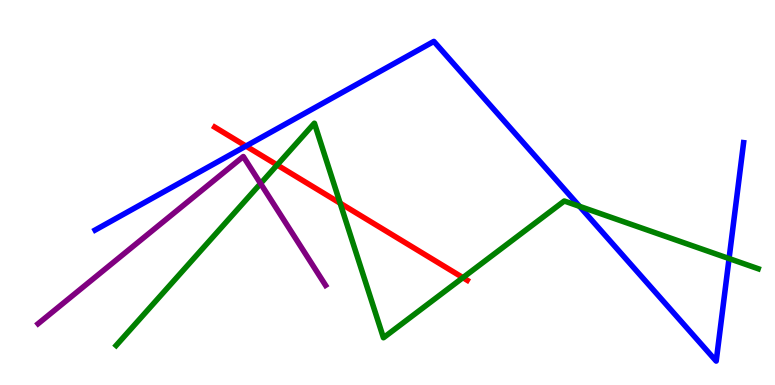[{'lines': ['blue', 'red'], 'intersections': [{'x': 3.17, 'y': 6.21}]}, {'lines': ['green', 'red'], 'intersections': [{'x': 3.58, 'y': 5.71}, {'x': 4.39, 'y': 4.72}, {'x': 5.97, 'y': 2.79}]}, {'lines': ['purple', 'red'], 'intersections': []}, {'lines': ['blue', 'green'], 'intersections': [{'x': 7.48, 'y': 4.64}, {'x': 9.41, 'y': 3.28}]}, {'lines': ['blue', 'purple'], 'intersections': []}, {'lines': ['green', 'purple'], 'intersections': [{'x': 3.36, 'y': 5.23}]}]